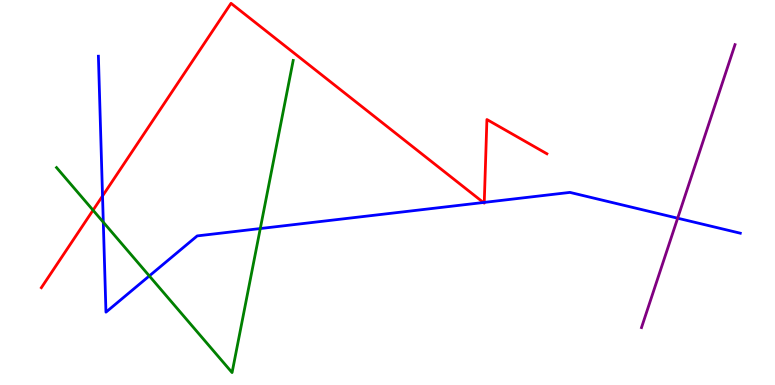[{'lines': ['blue', 'red'], 'intersections': [{'x': 1.32, 'y': 4.91}, {'x': 6.24, 'y': 4.74}, {'x': 6.25, 'y': 4.74}]}, {'lines': ['green', 'red'], 'intersections': [{'x': 1.2, 'y': 4.54}]}, {'lines': ['purple', 'red'], 'intersections': []}, {'lines': ['blue', 'green'], 'intersections': [{'x': 1.33, 'y': 4.23}, {'x': 1.93, 'y': 2.83}, {'x': 3.36, 'y': 4.06}]}, {'lines': ['blue', 'purple'], 'intersections': [{'x': 8.74, 'y': 4.33}]}, {'lines': ['green', 'purple'], 'intersections': []}]